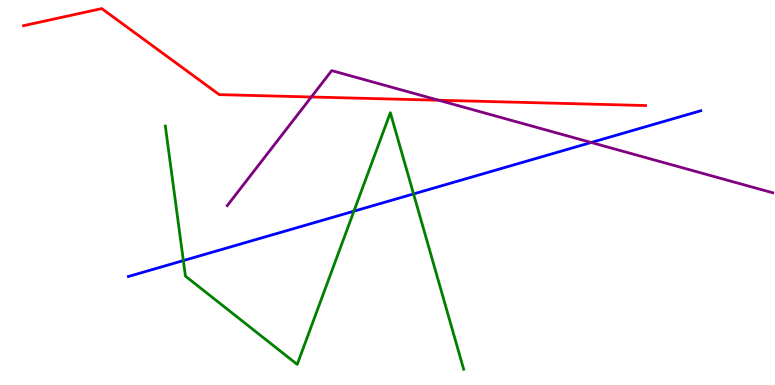[{'lines': ['blue', 'red'], 'intersections': []}, {'lines': ['green', 'red'], 'intersections': []}, {'lines': ['purple', 'red'], 'intersections': [{'x': 4.02, 'y': 7.48}, {'x': 5.66, 'y': 7.4}]}, {'lines': ['blue', 'green'], 'intersections': [{'x': 2.37, 'y': 3.23}, {'x': 4.57, 'y': 4.51}, {'x': 5.34, 'y': 4.96}]}, {'lines': ['blue', 'purple'], 'intersections': [{'x': 7.63, 'y': 6.3}]}, {'lines': ['green', 'purple'], 'intersections': []}]